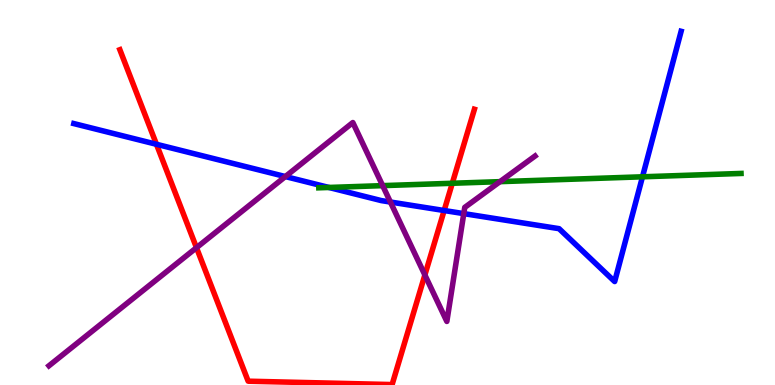[{'lines': ['blue', 'red'], 'intersections': [{'x': 2.02, 'y': 6.25}, {'x': 5.73, 'y': 4.53}]}, {'lines': ['green', 'red'], 'intersections': [{'x': 5.84, 'y': 5.24}]}, {'lines': ['purple', 'red'], 'intersections': [{'x': 2.54, 'y': 3.57}, {'x': 5.48, 'y': 2.86}]}, {'lines': ['blue', 'green'], 'intersections': [{'x': 4.24, 'y': 5.13}, {'x': 8.29, 'y': 5.41}]}, {'lines': ['blue', 'purple'], 'intersections': [{'x': 3.68, 'y': 5.41}, {'x': 5.04, 'y': 4.75}, {'x': 5.98, 'y': 4.45}]}, {'lines': ['green', 'purple'], 'intersections': [{'x': 4.94, 'y': 5.18}, {'x': 6.45, 'y': 5.28}]}]